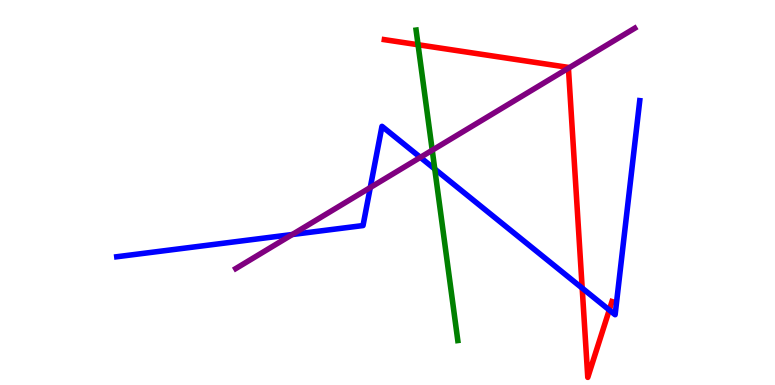[{'lines': ['blue', 'red'], 'intersections': [{'x': 7.51, 'y': 2.52}, {'x': 7.86, 'y': 1.95}]}, {'lines': ['green', 'red'], 'intersections': [{'x': 5.39, 'y': 8.84}]}, {'lines': ['purple', 'red'], 'intersections': [{'x': 7.33, 'y': 8.23}]}, {'lines': ['blue', 'green'], 'intersections': [{'x': 5.61, 'y': 5.61}]}, {'lines': ['blue', 'purple'], 'intersections': [{'x': 3.77, 'y': 3.91}, {'x': 4.78, 'y': 5.13}, {'x': 5.42, 'y': 5.91}]}, {'lines': ['green', 'purple'], 'intersections': [{'x': 5.58, 'y': 6.1}]}]